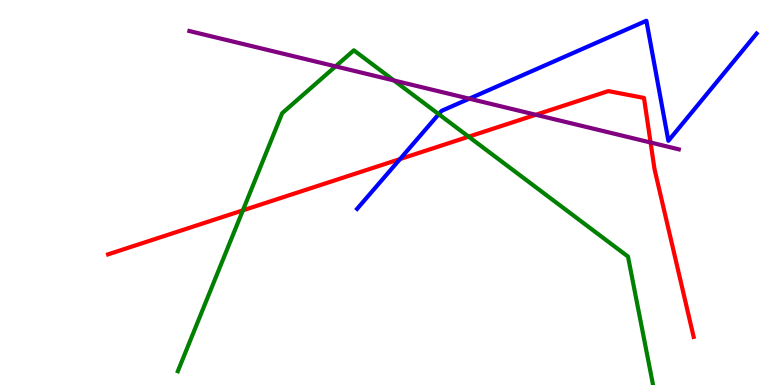[{'lines': ['blue', 'red'], 'intersections': [{'x': 5.16, 'y': 5.87}]}, {'lines': ['green', 'red'], 'intersections': [{'x': 3.13, 'y': 4.54}, {'x': 6.05, 'y': 6.45}]}, {'lines': ['purple', 'red'], 'intersections': [{'x': 6.91, 'y': 7.02}, {'x': 8.39, 'y': 6.3}]}, {'lines': ['blue', 'green'], 'intersections': [{'x': 5.66, 'y': 7.03}]}, {'lines': ['blue', 'purple'], 'intersections': [{'x': 6.06, 'y': 7.44}]}, {'lines': ['green', 'purple'], 'intersections': [{'x': 4.33, 'y': 8.28}, {'x': 5.08, 'y': 7.91}]}]